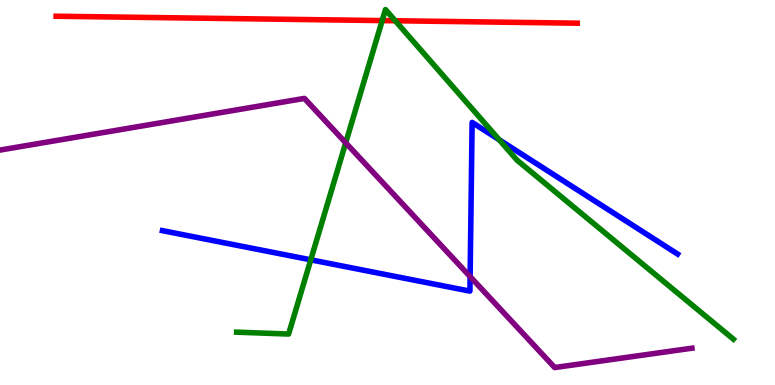[{'lines': ['blue', 'red'], 'intersections': []}, {'lines': ['green', 'red'], 'intersections': [{'x': 4.93, 'y': 9.47}, {'x': 5.1, 'y': 9.46}]}, {'lines': ['purple', 'red'], 'intersections': []}, {'lines': ['blue', 'green'], 'intersections': [{'x': 4.01, 'y': 3.25}, {'x': 6.44, 'y': 6.37}]}, {'lines': ['blue', 'purple'], 'intersections': [{'x': 6.07, 'y': 2.82}]}, {'lines': ['green', 'purple'], 'intersections': [{'x': 4.46, 'y': 6.29}]}]